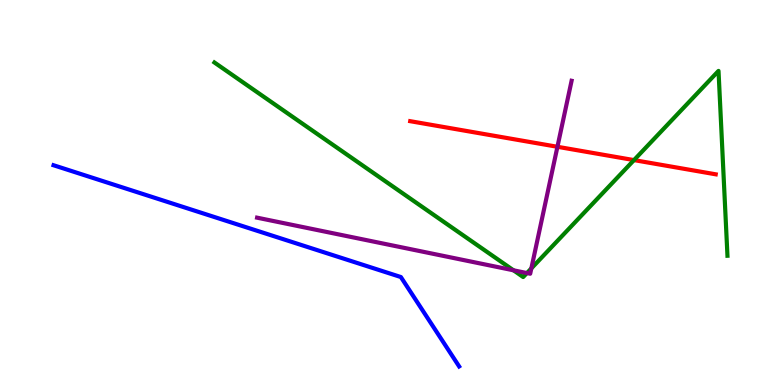[{'lines': ['blue', 'red'], 'intersections': []}, {'lines': ['green', 'red'], 'intersections': [{'x': 8.18, 'y': 5.84}]}, {'lines': ['purple', 'red'], 'intersections': [{'x': 7.19, 'y': 6.19}]}, {'lines': ['blue', 'green'], 'intersections': []}, {'lines': ['blue', 'purple'], 'intersections': []}, {'lines': ['green', 'purple'], 'intersections': [{'x': 6.63, 'y': 2.98}, {'x': 6.8, 'y': 2.91}, {'x': 6.86, 'y': 3.03}]}]